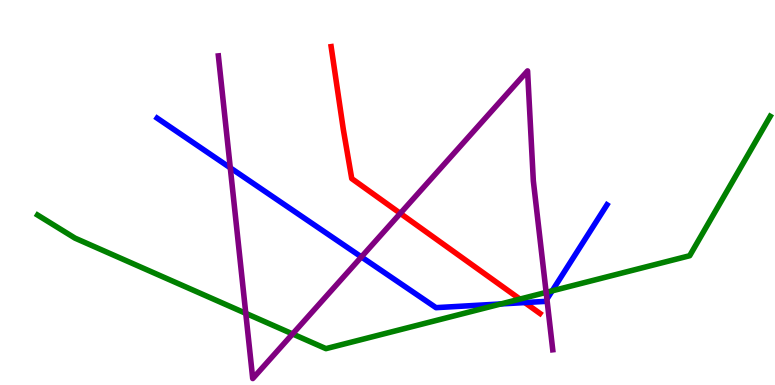[{'lines': ['blue', 'red'], 'intersections': [{'x': 6.77, 'y': 2.14}]}, {'lines': ['green', 'red'], 'intersections': [{'x': 6.71, 'y': 2.23}]}, {'lines': ['purple', 'red'], 'intersections': [{'x': 5.17, 'y': 4.46}]}, {'lines': ['blue', 'green'], 'intersections': [{'x': 6.46, 'y': 2.11}, {'x': 7.13, 'y': 2.45}]}, {'lines': ['blue', 'purple'], 'intersections': [{'x': 2.97, 'y': 5.64}, {'x': 4.66, 'y': 3.33}, {'x': 7.06, 'y': 2.23}]}, {'lines': ['green', 'purple'], 'intersections': [{'x': 3.17, 'y': 1.86}, {'x': 3.78, 'y': 1.33}, {'x': 7.05, 'y': 2.41}]}]